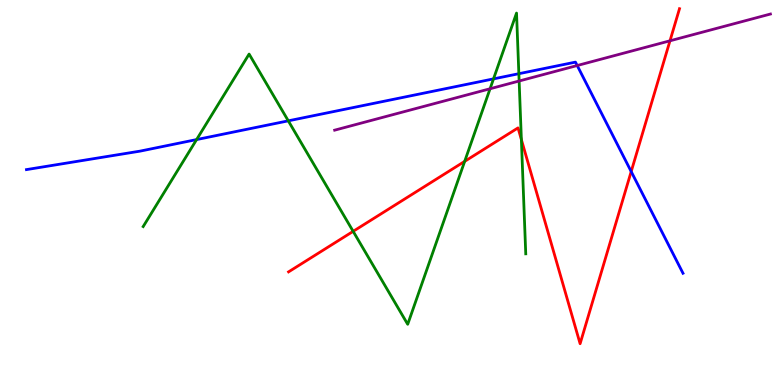[{'lines': ['blue', 'red'], 'intersections': [{'x': 8.14, 'y': 5.54}]}, {'lines': ['green', 'red'], 'intersections': [{'x': 4.56, 'y': 3.99}, {'x': 6.0, 'y': 5.81}, {'x': 6.73, 'y': 6.37}]}, {'lines': ['purple', 'red'], 'intersections': [{'x': 8.64, 'y': 8.94}]}, {'lines': ['blue', 'green'], 'intersections': [{'x': 2.54, 'y': 6.37}, {'x': 3.72, 'y': 6.86}, {'x': 6.37, 'y': 7.95}, {'x': 6.69, 'y': 8.09}]}, {'lines': ['blue', 'purple'], 'intersections': [{'x': 7.45, 'y': 8.3}]}, {'lines': ['green', 'purple'], 'intersections': [{'x': 6.32, 'y': 7.69}, {'x': 6.7, 'y': 7.9}]}]